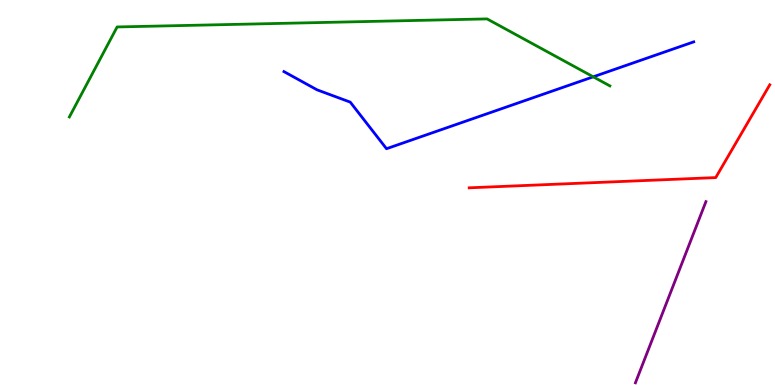[{'lines': ['blue', 'red'], 'intersections': []}, {'lines': ['green', 'red'], 'intersections': []}, {'lines': ['purple', 'red'], 'intersections': []}, {'lines': ['blue', 'green'], 'intersections': [{'x': 7.65, 'y': 8.0}]}, {'lines': ['blue', 'purple'], 'intersections': []}, {'lines': ['green', 'purple'], 'intersections': []}]